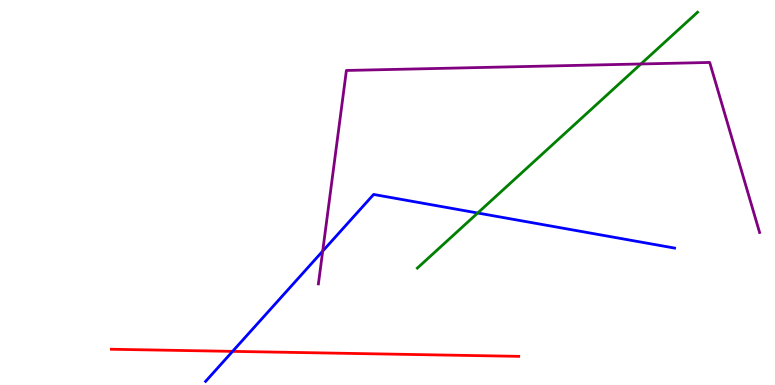[{'lines': ['blue', 'red'], 'intersections': [{'x': 3.0, 'y': 0.874}]}, {'lines': ['green', 'red'], 'intersections': []}, {'lines': ['purple', 'red'], 'intersections': []}, {'lines': ['blue', 'green'], 'intersections': [{'x': 6.16, 'y': 4.47}]}, {'lines': ['blue', 'purple'], 'intersections': [{'x': 4.16, 'y': 3.48}]}, {'lines': ['green', 'purple'], 'intersections': [{'x': 8.27, 'y': 8.34}]}]